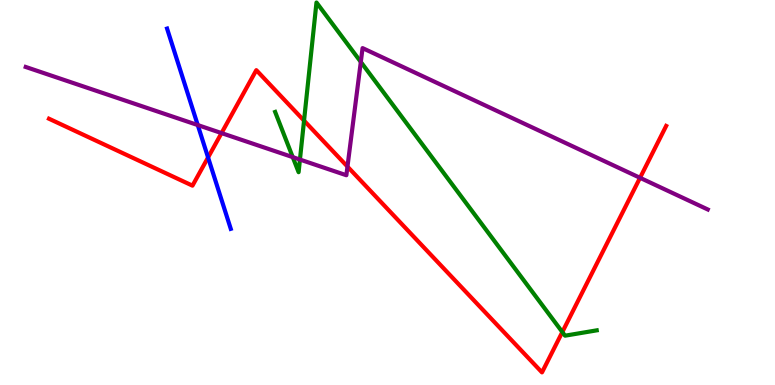[{'lines': ['blue', 'red'], 'intersections': [{'x': 2.68, 'y': 5.91}]}, {'lines': ['green', 'red'], 'intersections': [{'x': 3.92, 'y': 6.87}, {'x': 7.26, 'y': 1.38}]}, {'lines': ['purple', 'red'], 'intersections': [{'x': 2.86, 'y': 6.54}, {'x': 4.48, 'y': 5.67}, {'x': 8.26, 'y': 5.38}]}, {'lines': ['blue', 'green'], 'intersections': []}, {'lines': ['blue', 'purple'], 'intersections': [{'x': 2.55, 'y': 6.75}]}, {'lines': ['green', 'purple'], 'intersections': [{'x': 3.78, 'y': 5.92}, {'x': 3.87, 'y': 5.86}, {'x': 4.66, 'y': 8.39}]}]